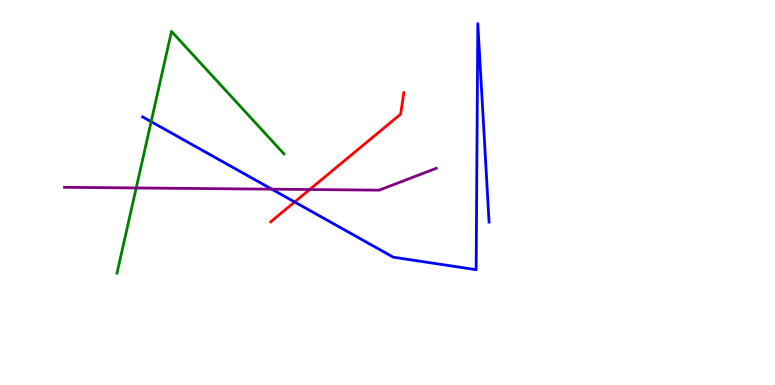[{'lines': ['blue', 'red'], 'intersections': [{'x': 3.8, 'y': 4.75}]}, {'lines': ['green', 'red'], 'intersections': []}, {'lines': ['purple', 'red'], 'intersections': [{'x': 4.0, 'y': 5.08}]}, {'lines': ['blue', 'green'], 'intersections': [{'x': 1.95, 'y': 6.84}]}, {'lines': ['blue', 'purple'], 'intersections': [{'x': 3.51, 'y': 5.09}]}, {'lines': ['green', 'purple'], 'intersections': [{'x': 1.76, 'y': 5.12}]}]